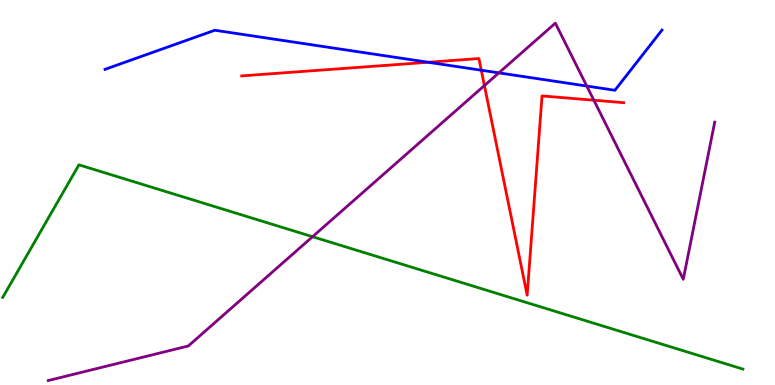[{'lines': ['blue', 'red'], 'intersections': [{'x': 5.53, 'y': 8.38}, {'x': 6.21, 'y': 8.18}]}, {'lines': ['green', 'red'], 'intersections': []}, {'lines': ['purple', 'red'], 'intersections': [{'x': 6.25, 'y': 7.78}, {'x': 7.66, 'y': 7.4}]}, {'lines': ['blue', 'green'], 'intersections': []}, {'lines': ['blue', 'purple'], 'intersections': [{'x': 6.44, 'y': 8.11}, {'x': 7.57, 'y': 7.76}]}, {'lines': ['green', 'purple'], 'intersections': [{'x': 4.03, 'y': 3.85}]}]